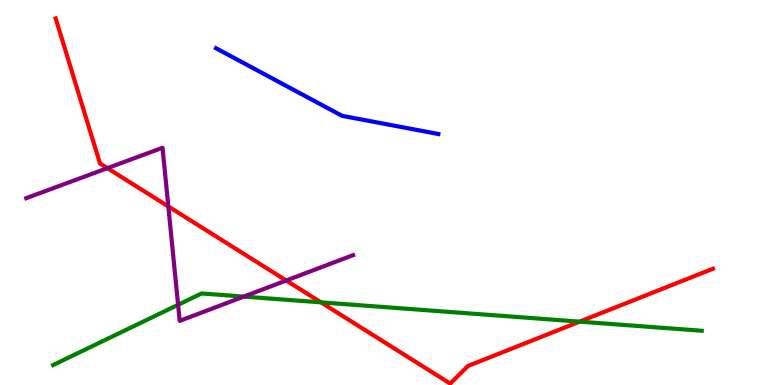[{'lines': ['blue', 'red'], 'intersections': []}, {'lines': ['green', 'red'], 'intersections': [{'x': 4.14, 'y': 2.15}, {'x': 7.48, 'y': 1.65}]}, {'lines': ['purple', 'red'], 'intersections': [{'x': 1.39, 'y': 5.63}, {'x': 2.17, 'y': 4.64}, {'x': 3.69, 'y': 2.71}]}, {'lines': ['blue', 'green'], 'intersections': []}, {'lines': ['blue', 'purple'], 'intersections': []}, {'lines': ['green', 'purple'], 'intersections': [{'x': 2.3, 'y': 2.08}, {'x': 3.15, 'y': 2.3}]}]